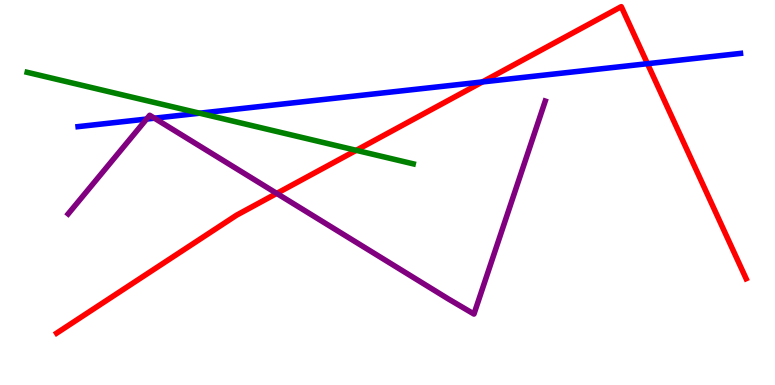[{'lines': ['blue', 'red'], 'intersections': [{'x': 6.22, 'y': 7.87}, {'x': 8.35, 'y': 8.35}]}, {'lines': ['green', 'red'], 'intersections': [{'x': 4.6, 'y': 6.1}]}, {'lines': ['purple', 'red'], 'intersections': [{'x': 3.57, 'y': 4.98}]}, {'lines': ['blue', 'green'], 'intersections': [{'x': 2.58, 'y': 7.06}]}, {'lines': ['blue', 'purple'], 'intersections': [{'x': 1.89, 'y': 6.91}, {'x': 1.99, 'y': 6.93}]}, {'lines': ['green', 'purple'], 'intersections': []}]